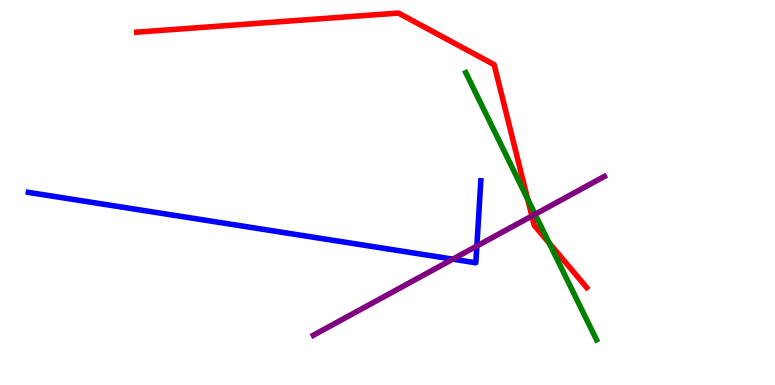[{'lines': ['blue', 'red'], 'intersections': []}, {'lines': ['green', 'red'], 'intersections': [{'x': 6.81, 'y': 4.83}, {'x': 7.09, 'y': 3.69}]}, {'lines': ['purple', 'red'], 'intersections': [{'x': 6.86, 'y': 4.39}]}, {'lines': ['blue', 'green'], 'intersections': []}, {'lines': ['blue', 'purple'], 'intersections': [{'x': 5.84, 'y': 3.27}, {'x': 6.15, 'y': 3.61}]}, {'lines': ['green', 'purple'], 'intersections': [{'x': 6.9, 'y': 4.43}]}]